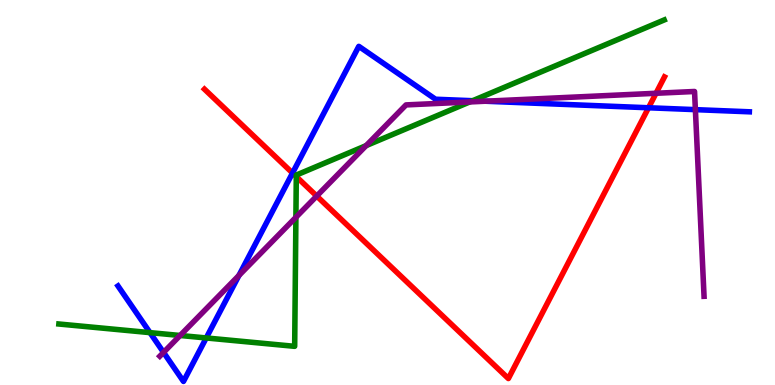[{'lines': ['blue', 'red'], 'intersections': [{'x': 3.77, 'y': 5.51}, {'x': 8.37, 'y': 7.2}]}, {'lines': ['green', 'red'], 'intersections': [{'x': 3.82, 'y': 5.41}]}, {'lines': ['purple', 'red'], 'intersections': [{'x': 4.09, 'y': 4.91}, {'x': 8.46, 'y': 7.58}]}, {'lines': ['blue', 'green'], 'intersections': [{'x': 1.94, 'y': 1.36}, {'x': 2.66, 'y': 1.22}, {'x': 6.1, 'y': 7.38}]}, {'lines': ['blue', 'purple'], 'intersections': [{'x': 2.11, 'y': 0.847}, {'x': 3.08, 'y': 2.85}, {'x': 6.26, 'y': 7.37}, {'x': 8.97, 'y': 7.15}]}, {'lines': ['green', 'purple'], 'intersections': [{'x': 2.32, 'y': 1.29}, {'x': 3.82, 'y': 4.36}, {'x': 4.72, 'y': 6.22}, {'x': 6.06, 'y': 7.35}]}]